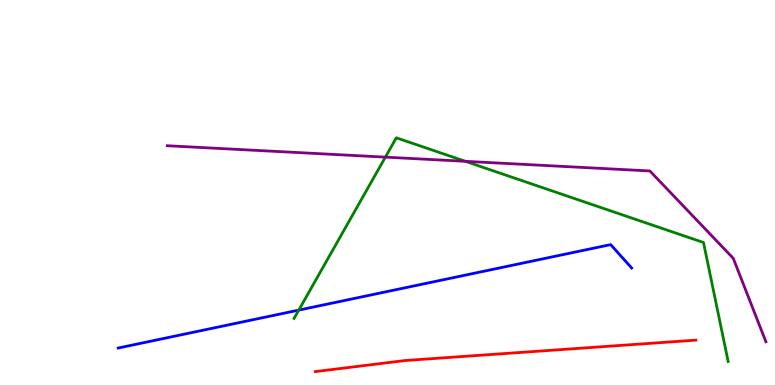[{'lines': ['blue', 'red'], 'intersections': []}, {'lines': ['green', 'red'], 'intersections': []}, {'lines': ['purple', 'red'], 'intersections': []}, {'lines': ['blue', 'green'], 'intersections': [{'x': 3.86, 'y': 1.95}]}, {'lines': ['blue', 'purple'], 'intersections': []}, {'lines': ['green', 'purple'], 'intersections': [{'x': 4.97, 'y': 5.92}, {'x': 6.0, 'y': 5.81}]}]